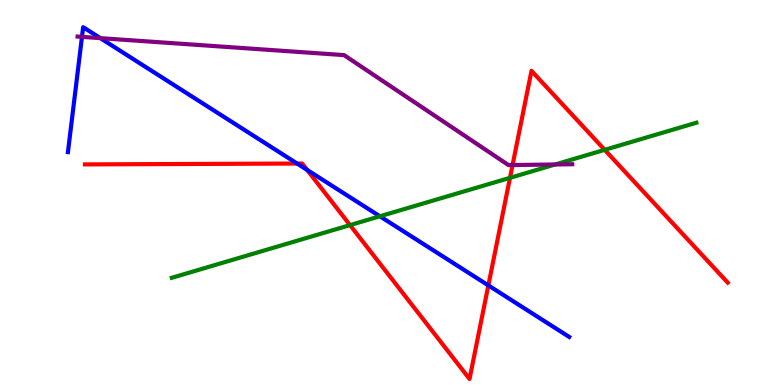[{'lines': ['blue', 'red'], 'intersections': [{'x': 3.83, 'y': 5.75}, {'x': 3.96, 'y': 5.59}, {'x': 6.3, 'y': 2.59}]}, {'lines': ['green', 'red'], 'intersections': [{'x': 4.52, 'y': 4.15}, {'x': 6.58, 'y': 5.38}, {'x': 7.8, 'y': 6.11}]}, {'lines': ['purple', 'red'], 'intersections': [{'x': 6.61, 'y': 5.71}]}, {'lines': ['blue', 'green'], 'intersections': [{'x': 4.9, 'y': 4.38}]}, {'lines': ['blue', 'purple'], 'intersections': [{'x': 1.06, 'y': 9.04}, {'x': 1.3, 'y': 9.01}]}, {'lines': ['green', 'purple'], 'intersections': [{'x': 7.16, 'y': 5.73}]}]